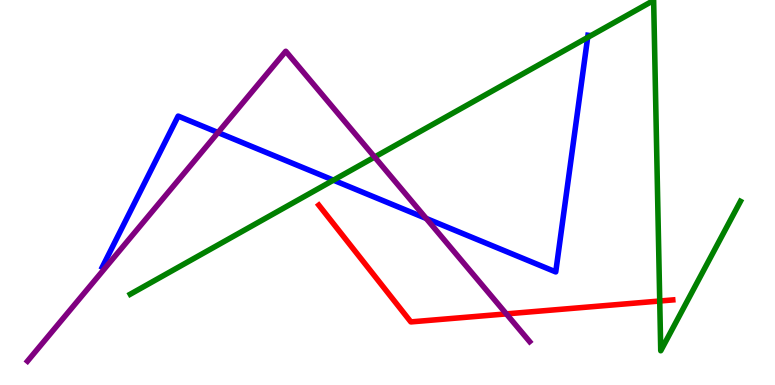[{'lines': ['blue', 'red'], 'intersections': []}, {'lines': ['green', 'red'], 'intersections': [{'x': 8.51, 'y': 2.18}]}, {'lines': ['purple', 'red'], 'intersections': [{'x': 6.53, 'y': 1.85}]}, {'lines': ['blue', 'green'], 'intersections': [{'x': 4.3, 'y': 5.32}, {'x': 7.58, 'y': 9.03}]}, {'lines': ['blue', 'purple'], 'intersections': [{'x': 2.81, 'y': 6.56}, {'x': 5.5, 'y': 4.33}]}, {'lines': ['green', 'purple'], 'intersections': [{'x': 4.83, 'y': 5.92}]}]